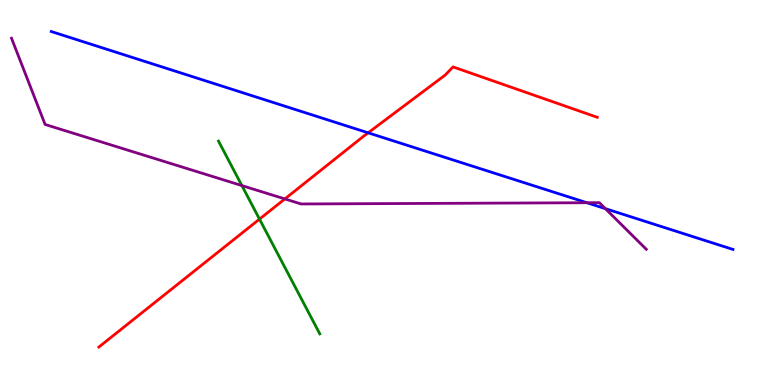[{'lines': ['blue', 'red'], 'intersections': [{'x': 4.75, 'y': 6.55}]}, {'lines': ['green', 'red'], 'intersections': [{'x': 3.35, 'y': 4.31}]}, {'lines': ['purple', 'red'], 'intersections': [{'x': 3.68, 'y': 4.83}]}, {'lines': ['blue', 'green'], 'intersections': []}, {'lines': ['blue', 'purple'], 'intersections': [{'x': 7.57, 'y': 4.73}, {'x': 7.81, 'y': 4.58}]}, {'lines': ['green', 'purple'], 'intersections': [{'x': 3.12, 'y': 5.18}]}]